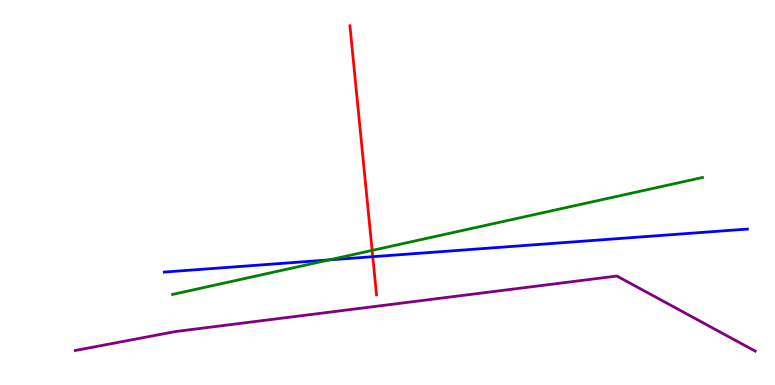[{'lines': ['blue', 'red'], 'intersections': [{'x': 4.81, 'y': 3.33}]}, {'lines': ['green', 'red'], 'intersections': [{'x': 4.8, 'y': 3.5}]}, {'lines': ['purple', 'red'], 'intersections': []}, {'lines': ['blue', 'green'], 'intersections': [{'x': 4.25, 'y': 3.25}]}, {'lines': ['blue', 'purple'], 'intersections': []}, {'lines': ['green', 'purple'], 'intersections': []}]